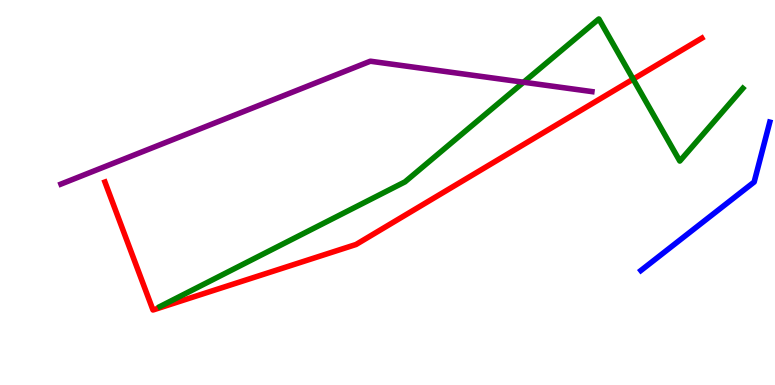[{'lines': ['blue', 'red'], 'intersections': []}, {'lines': ['green', 'red'], 'intersections': [{'x': 8.17, 'y': 7.94}]}, {'lines': ['purple', 'red'], 'intersections': []}, {'lines': ['blue', 'green'], 'intersections': []}, {'lines': ['blue', 'purple'], 'intersections': []}, {'lines': ['green', 'purple'], 'intersections': [{'x': 6.76, 'y': 7.86}]}]